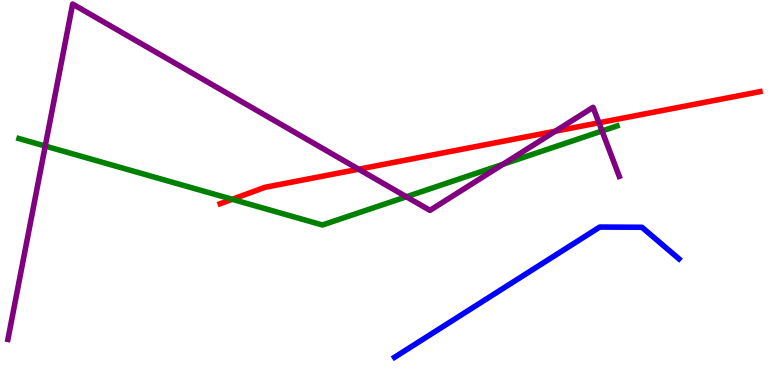[{'lines': ['blue', 'red'], 'intersections': []}, {'lines': ['green', 'red'], 'intersections': [{'x': 3.0, 'y': 4.82}]}, {'lines': ['purple', 'red'], 'intersections': [{'x': 4.63, 'y': 5.6}, {'x': 7.17, 'y': 6.59}, {'x': 7.73, 'y': 6.81}]}, {'lines': ['blue', 'green'], 'intersections': []}, {'lines': ['blue', 'purple'], 'intersections': []}, {'lines': ['green', 'purple'], 'intersections': [{'x': 0.584, 'y': 6.21}, {'x': 5.24, 'y': 4.89}, {'x': 6.49, 'y': 5.73}, {'x': 7.77, 'y': 6.6}]}]